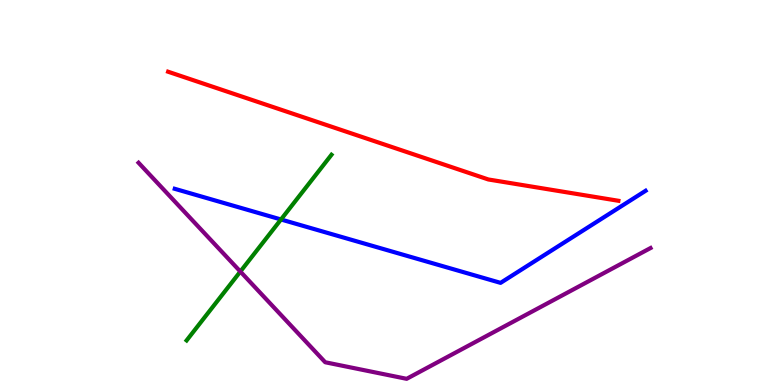[{'lines': ['blue', 'red'], 'intersections': []}, {'lines': ['green', 'red'], 'intersections': []}, {'lines': ['purple', 'red'], 'intersections': []}, {'lines': ['blue', 'green'], 'intersections': [{'x': 3.63, 'y': 4.3}]}, {'lines': ['blue', 'purple'], 'intersections': []}, {'lines': ['green', 'purple'], 'intersections': [{'x': 3.1, 'y': 2.95}]}]